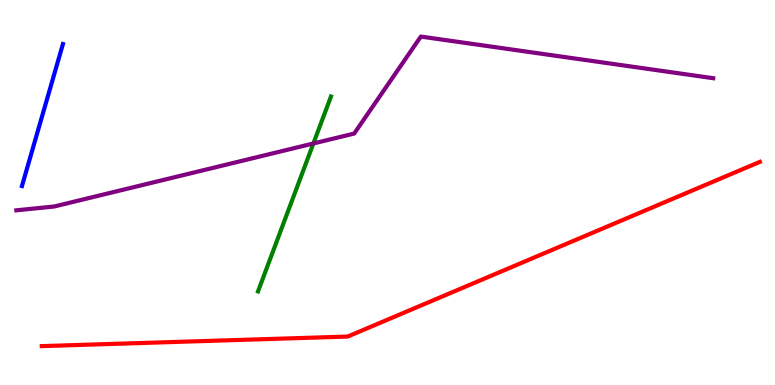[{'lines': ['blue', 'red'], 'intersections': []}, {'lines': ['green', 'red'], 'intersections': []}, {'lines': ['purple', 'red'], 'intersections': []}, {'lines': ['blue', 'green'], 'intersections': []}, {'lines': ['blue', 'purple'], 'intersections': []}, {'lines': ['green', 'purple'], 'intersections': [{'x': 4.04, 'y': 6.27}]}]